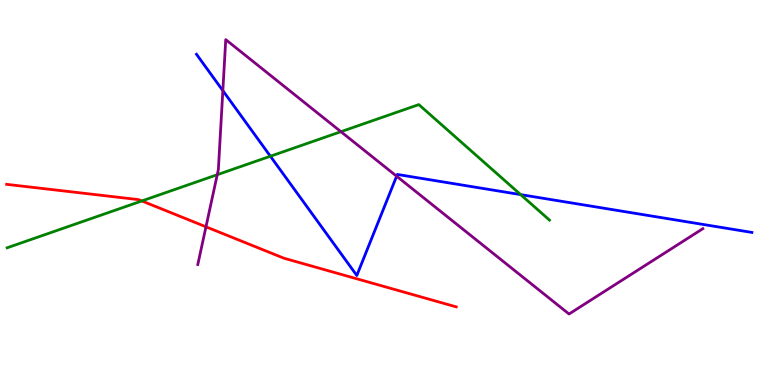[{'lines': ['blue', 'red'], 'intersections': []}, {'lines': ['green', 'red'], 'intersections': [{'x': 1.83, 'y': 4.78}]}, {'lines': ['purple', 'red'], 'intersections': [{'x': 2.66, 'y': 4.11}]}, {'lines': ['blue', 'green'], 'intersections': [{'x': 3.49, 'y': 5.94}, {'x': 6.72, 'y': 4.95}]}, {'lines': ['blue', 'purple'], 'intersections': [{'x': 2.88, 'y': 7.65}, {'x': 5.12, 'y': 5.42}]}, {'lines': ['green', 'purple'], 'intersections': [{'x': 2.8, 'y': 5.46}, {'x': 4.4, 'y': 6.58}]}]